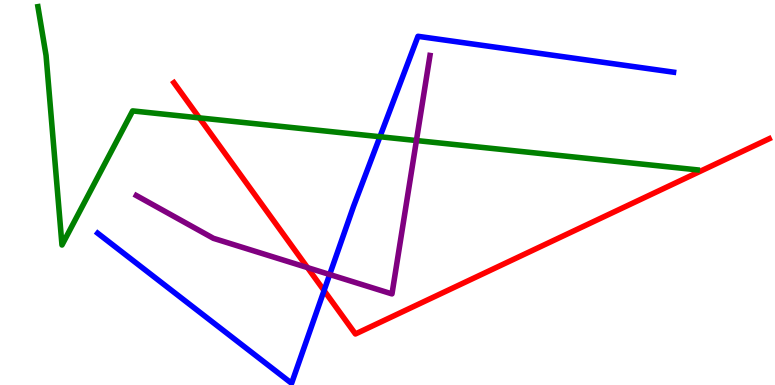[{'lines': ['blue', 'red'], 'intersections': [{'x': 4.18, 'y': 2.45}]}, {'lines': ['green', 'red'], 'intersections': [{'x': 2.57, 'y': 6.94}]}, {'lines': ['purple', 'red'], 'intersections': [{'x': 3.97, 'y': 3.05}]}, {'lines': ['blue', 'green'], 'intersections': [{'x': 4.9, 'y': 6.45}]}, {'lines': ['blue', 'purple'], 'intersections': [{'x': 4.25, 'y': 2.87}]}, {'lines': ['green', 'purple'], 'intersections': [{'x': 5.37, 'y': 6.35}]}]